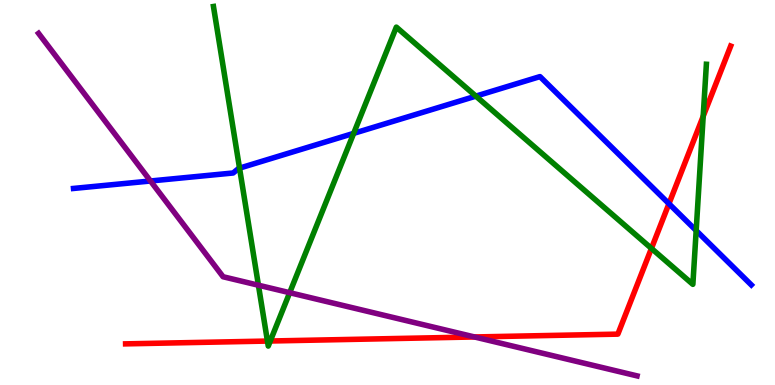[{'lines': ['blue', 'red'], 'intersections': [{'x': 8.63, 'y': 4.71}]}, {'lines': ['green', 'red'], 'intersections': [{'x': 3.45, 'y': 1.14}, {'x': 3.49, 'y': 1.14}, {'x': 8.41, 'y': 3.55}, {'x': 9.07, 'y': 6.98}]}, {'lines': ['purple', 'red'], 'intersections': [{'x': 6.12, 'y': 1.25}]}, {'lines': ['blue', 'green'], 'intersections': [{'x': 3.09, 'y': 5.63}, {'x': 4.56, 'y': 6.54}, {'x': 6.14, 'y': 7.5}, {'x': 8.98, 'y': 4.01}]}, {'lines': ['blue', 'purple'], 'intersections': [{'x': 1.94, 'y': 5.3}]}, {'lines': ['green', 'purple'], 'intersections': [{'x': 3.33, 'y': 2.59}, {'x': 3.74, 'y': 2.4}]}]